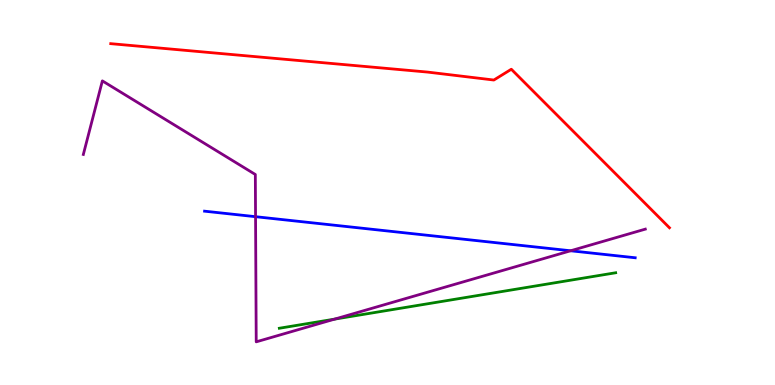[{'lines': ['blue', 'red'], 'intersections': []}, {'lines': ['green', 'red'], 'intersections': []}, {'lines': ['purple', 'red'], 'intersections': []}, {'lines': ['blue', 'green'], 'intersections': []}, {'lines': ['blue', 'purple'], 'intersections': [{'x': 3.3, 'y': 4.37}, {'x': 7.36, 'y': 3.49}]}, {'lines': ['green', 'purple'], 'intersections': [{'x': 4.32, 'y': 1.71}]}]